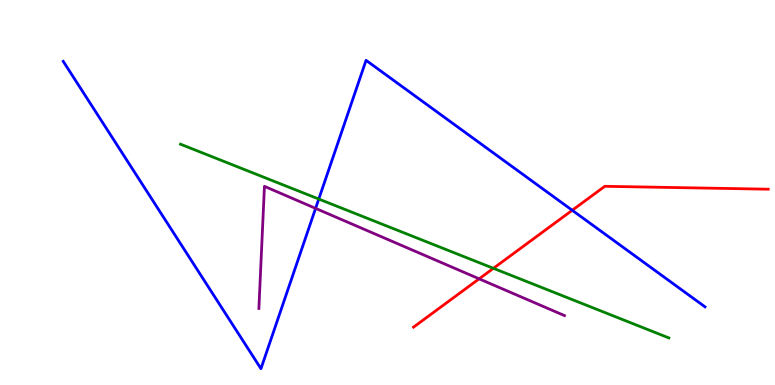[{'lines': ['blue', 'red'], 'intersections': [{'x': 7.38, 'y': 4.54}]}, {'lines': ['green', 'red'], 'intersections': [{'x': 6.37, 'y': 3.03}]}, {'lines': ['purple', 'red'], 'intersections': [{'x': 6.18, 'y': 2.76}]}, {'lines': ['blue', 'green'], 'intersections': [{'x': 4.11, 'y': 4.83}]}, {'lines': ['blue', 'purple'], 'intersections': [{'x': 4.07, 'y': 4.59}]}, {'lines': ['green', 'purple'], 'intersections': []}]